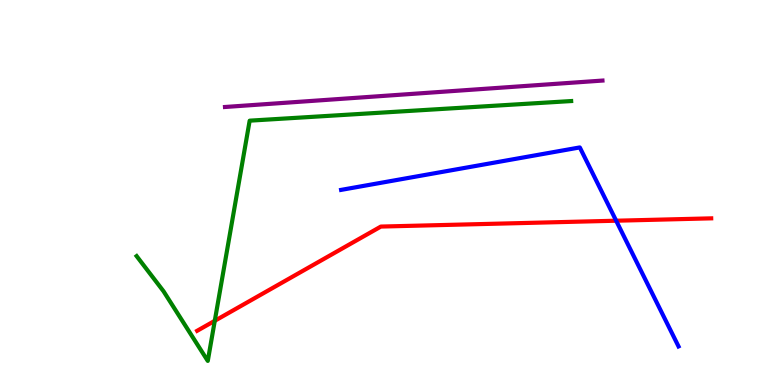[{'lines': ['blue', 'red'], 'intersections': [{'x': 7.95, 'y': 4.27}]}, {'lines': ['green', 'red'], 'intersections': [{'x': 2.77, 'y': 1.67}]}, {'lines': ['purple', 'red'], 'intersections': []}, {'lines': ['blue', 'green'], 'intersections': []}, {'lines': ['blue', 'purple'], 'intersections': []}, {'lines': ['green', 'purple'], 'intersections': []}]